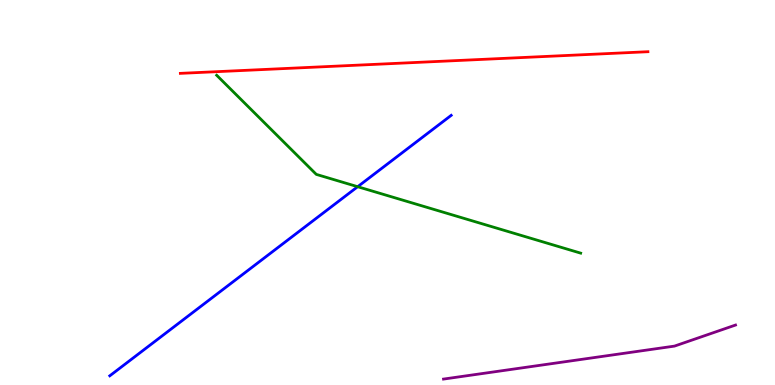[{'lines': ['blue', 'red'], 'intersections': []}, {'lines': ['green', 'red'], 'intersections': []}, {'lines': ['purple', 'red'], 'intersections': []}, {'lines': ['blue', 'green'], 'intersections': [{'x': 4.62, 'y': 5.15}]}, {'lines': ['blue', 'purple'], 'intersections': []}, {'lines': ['green', 'purple'], 'intersections': []}]